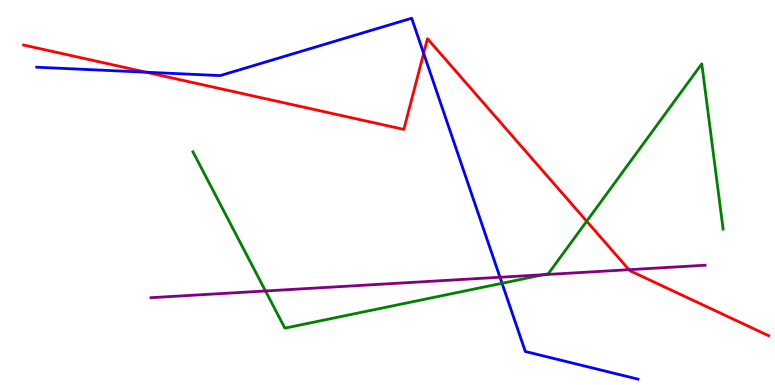[{'lines': ['blue', 'red'], 'intersections': [{'x': 1.88, 'y': 8.12}, {'x': 5.47, 'y': 8.61}]}, {'lines': ['green', 'red'], 'intersections': [{'x': 7.57, 'y': 4.25}]}, {'lines': ['purple', 'red'], 'intersections': [{'x': 8.12, 'y': 3.0}]}, {'lines': ['blue', 'green'], 'intersections': [{'x': 6.48, 'y': 2.64}]}, {'lines': ['blue', 'purple'], 'intersections': [{'x': 6.45, 'y': 2.8}]}, {'lines': ['green', 'purple'], 'intersections': [{'x': 3.43, 'y': 2.44}, {'x': 7.01, 'y': 2.87}]}]